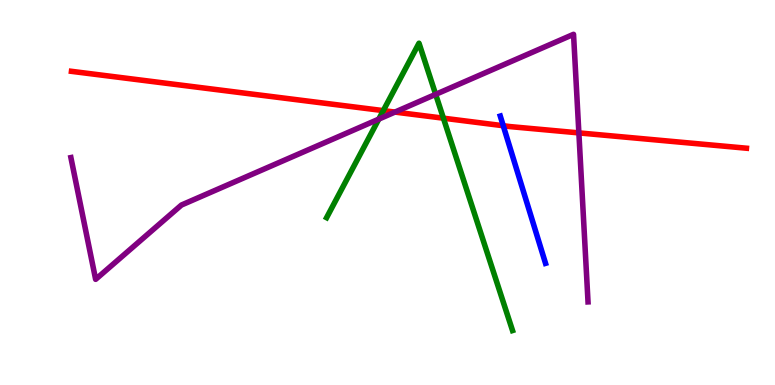[{'lines': ['blue', 'red'], 'intersections': [{'x': 6.49, 'y': 6.73}]}, {'lines': ['green', 'red'], 'intersections': [{'x': 4.95, 'y': 7.13}, {'x': 5.72, 'y': 6.93}]}, {'lines': ['purple', 'red'], 'intersections': [{'x': 5.1, 'y': 7.09}, {'x': 7.47, 'y': 6.55}]}, {'lines': ['blue', 'green'], 'intersections': []}, {'lines': ['blue', 'purple'], 'intersections': []}, {'lines': ['green', 'purple'], 'intersections': [{'x': 4.89, 'y': 6.91}, {'x': 5.62, 'y': 7.55}]}]